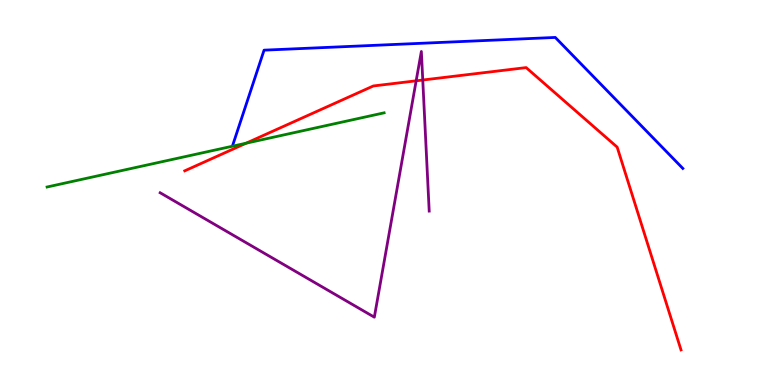[{'lines': ['blue', 'red'], 'intersections': []}, {'lines': ['green', 'red'], 'intersections': [{'x': 3.18, 'y': 6.28}]}, {'lines': ['purple', 'red'], 'intersections': [{'x': 5.37, 'y': 7.9}, {'x': 5.45, 'y': 7.92}]}, {'lines': ['blue', 'green'], 'intersections': []}, {'lines': ['blue', 'purple'], 'intersections': []}, {'lines': ['green', 'purple'], 'intersections': []}]